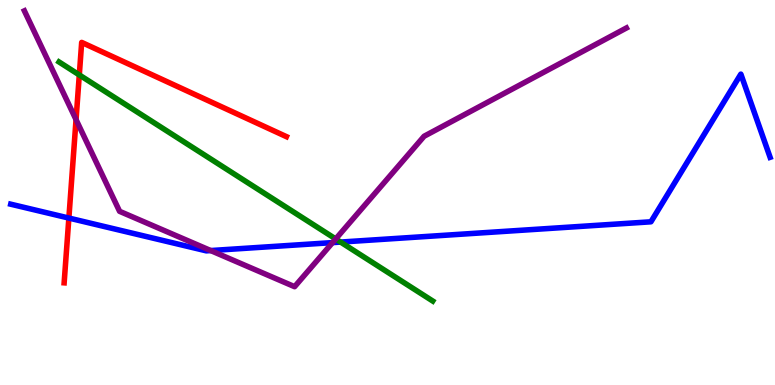[{'lines': ['blue', 'red'], 'intersections': [{'x': 0.889, 'y': 4.34}]}, {'lines': ['green', 'red'], 'intersections': [{'x': 1.02, 'y': 8.05}]}, {'lines': ['purple', 'red'], 'intersections': [{'x': 0.981, 'y': 6.89}]}, {'lines': ['blue', 'green'], 'intersections': [{'x': 4.39, 'y': 3.71}]}, {'lines': ['blue', 'purple'], 'intersections': [{'x': 2.72, 'y': 3.49}, {'x': 4.29, 'y': 3.7}]}, {'lines': ['green', 'purple'], 'intersections': [{'x': 4.33, 'y': 3.79}]}]